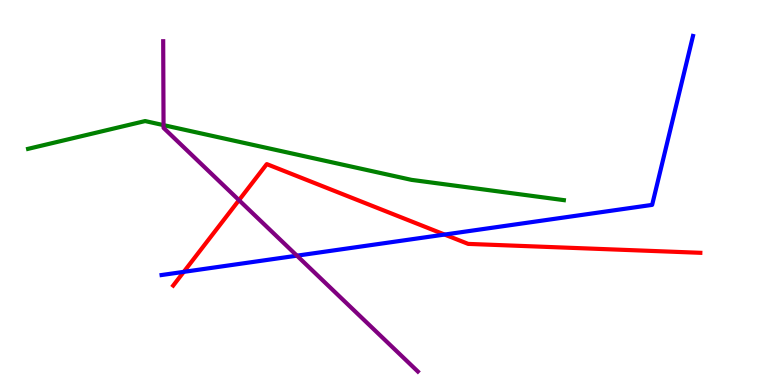[{'lines': ['blue', 'red'], 'intersections': [{'x': 2.37, 'y': 2.94}, {'x': 5.74, 'y': 3.91}]}, {'lines': ['green', 'red'], 'intersections': []}, {'lines': ['purple', 'red'], 'intersections': [{'x': 3.08, 'y': 4.8}]}, {'lines': ['blue', 'green'], 'intersections': []}, {'lines': ['blue', 'purple'], 'intersections': [{'x': 3.83, 'y': 3.36}]}, {'lines': ['green', 'purple'], 'intersections': [{'x': 2.11, 'y': 6.75}]}]